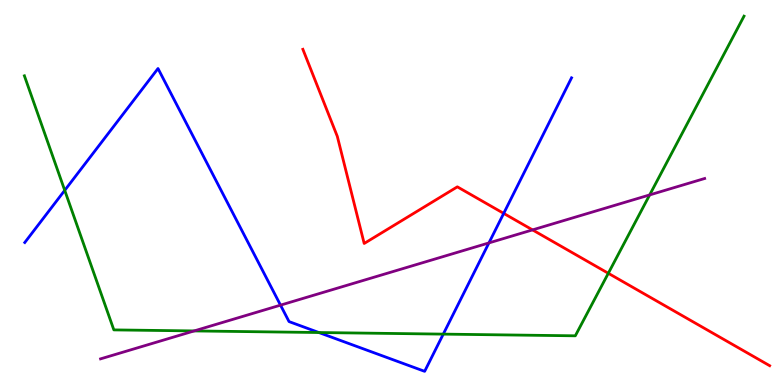[{'lines': ['blue', 'red'], 'intersections': [{'x': 6.5, 'y': 4.46}]}, {'lines': ['green', 'red'], 'intersections': [{'x': 7.85, 'y': 2.9}]}, {'lines': ['purple', 'red'], 'intersections': [{'x': 6.87, 'y': 4.03}]}, {'lines': ['blue', 'green'], 'intersections': [{'x': 0.835, 'y': 5.06}, {'x': 4.11, 'y': 1.36}, {'x': 5.72, 'y': 1.32}]}, {'lines': ['blue', 'purple'], 'intersections': [{'x': 3.62, 'y': 2.07}, {'x': 6.31, 'y': 3.69}]}, {'lines': ['green', 'purple'], 'intersections': [{'x': 2.51, 'y': 1.4}, {'x': 8.38, 'y': 4.94}]}]